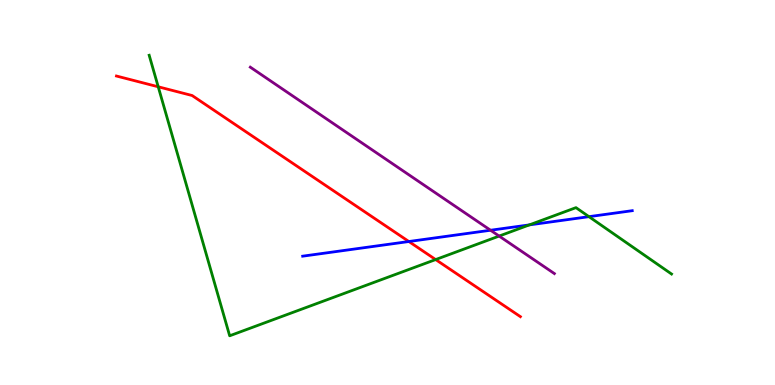[{'lines': ['blue', 'red'], 'intersections': [{'x': 5.28, 'y': 3.73}]}, {'lines': ['green', 'red'], 'intersections': [{'x': 2.04, 'y': 7.75}, {'x': 5.62, 'y': 3.26}]}, {'lines': ['purple', 'red'], 'intersections': []}, {'lines': ['blue', 'green'], 'intersections': [{'x': 6.83, 'y': 4.16}, {'x': 7.6, 'y': 4.37}]}, {'lines': ['blue', 'purple'], 'intersections': [{'x': 6.33, 'y': 4.02}]}, {'lines': ['green', 'purple'], 'intersections': [{'x': 6.44, 'y': 3.87}]}]